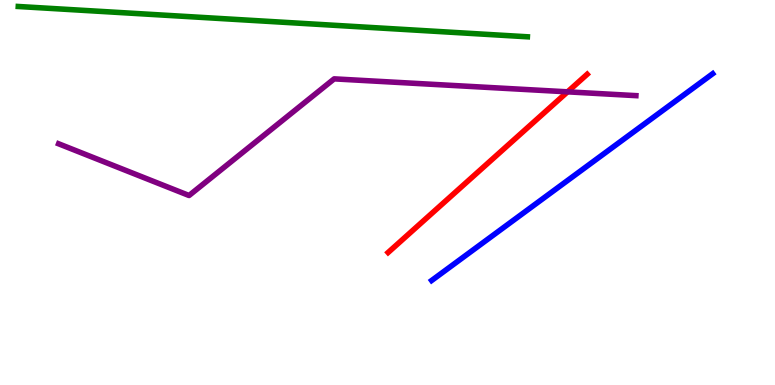[{'lines': ['blue', 'red'], 'intersections': []}, {'lines': ['green', 'red'], 'intersections': []}, {'lines': ['purple', 'red'], 'intersections': [{'x': 7.32, 'y': 7.61}]}, {'lines': ['blue', 'green'], 'intersections': []}, {'lines': ['blue', 'purple'], 'intersections': []}, {'lines': ['green', 'purple'], 'intersections': []}]